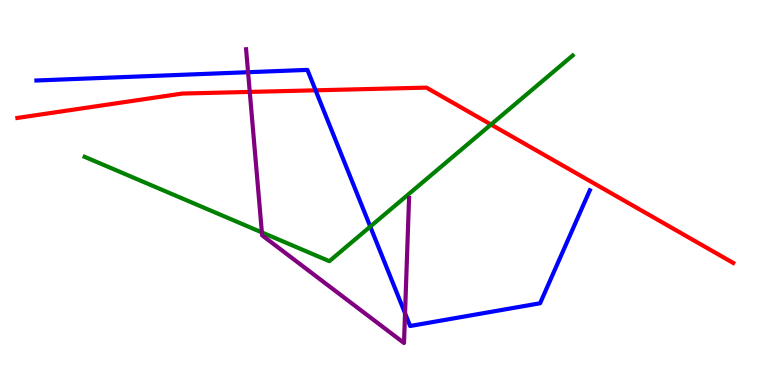[{'lines': ['blue', 'red'], 'intersections': [{'x': 4.07, 'y': 7.65}]}, {'lines': ['green', 'red'], 'intersections': [{'x': 6.34, 'y': 6.77}]}, {'lines': ['purple', 'red'], 'intersections': [{'x': 3.22, 'y': 7.61}]}, {'lines': ['blue', 'green'], 'intersections': [{'x': 4.78, 'y': 4.11}]}, {'lines': ['blue', 'purple'], 'intersections': [{'x': 3.2, 'y': 8.12}, {'x': 5.23, 'y': 1.86}]}, {'lines': ['green', 'purple'], 'intersections': [{'x': 3.38, 'y': 3.96}]}]